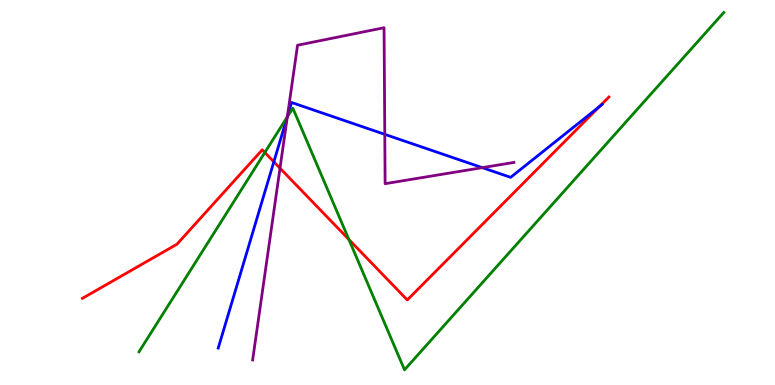[{'lines': ['blue', 'red'], 'intersections': [{'x': 3.53, 'y': 5.8}, {'x': 7.73, 'y': 7.23}]}, {'lines': ['green', 'red'], 'intersections': [{'x': 3.42, 'y': 6.04}, {'x': 4.5, 'y': 3.78}]}, {'lines': ['purple', 'red'], 'intersections': [{'x': 3.61, 'y': 5.63}]}, {'lines': ['blue', 'green'], 'intersections': [{'x': 3.71, 'y': 6.96}]}, {'lines': ['blue', 'purple'], 'intersections': [{'x': 3.71, 'y': 6.97}, {'x': 4.96, 'y': 6.51}, {'x': 6.22, 'y': 5.65}]}, {'lines': ['green', 'purple'], 'intersections': [{'x': 3.71, 'y': 6.96}]}]